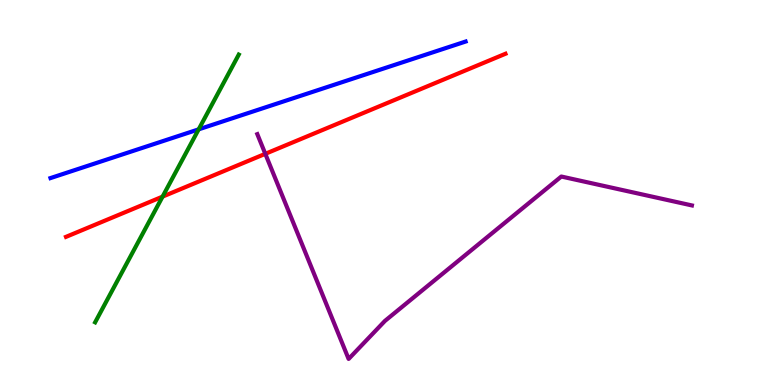[{'lines': ['blue', 'red'], 'intersections': []}, {'lines': ['green', 'red'], 'intersections': [{'x': 2.1, 'y': 4.89}]}, {'lines': ['purple', 'red'], 'intersections': [{'x': 3.42, 'y': 6.0}]}, {'lines': ['blue', 'green'], 'intersections': [{'x': 2.56, 'y': 6.64}]}, {'lines': ['blue', 'purple'], 'intersections': []}, {'lines': ['green', 'purple'], 'intersections': []}]